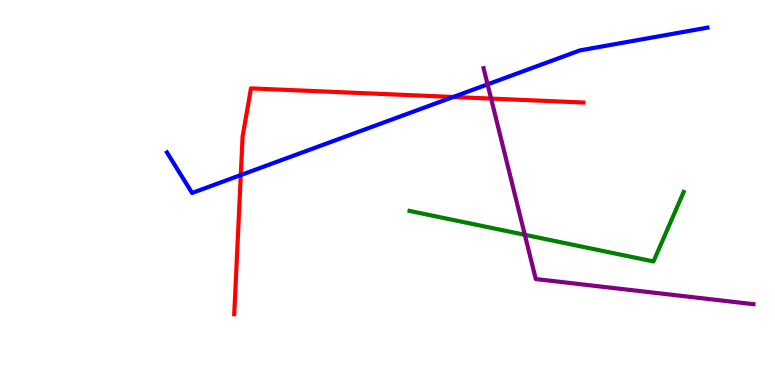[{'lines': ['blue', 'red'], 'intersections': [{'x': 3.11, 'y': 5.45}, {'x': 5.85, 'y': 7.48}]}, {'lines': ['green', 'red'], 'intersections': []}, {'lines': ['purple', 'red'], 'intersections': [{'x': 6.34, 'y': 7.44}]}, {'lines': ['blue', 'green'], 'intersections': []}, {'lines': ['blue', 'purple'], 'intersections': [{'x': 6.29, 'y': 7.81}]}, {'lines': ['green', 'purple'], 'intersections': [{'x': 6.77, 'y': 3.9}]}]